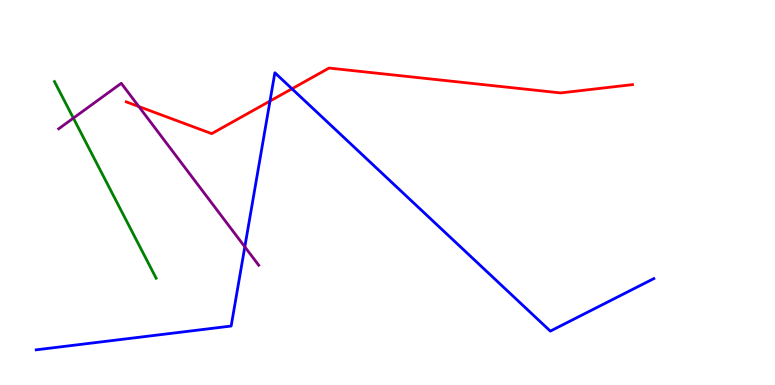[{'lines': ['blue', 'red'], 'intersections': [{'x': 3.48, 'y': 7.37}, {'x': 3.77, 'y': 7.69}]}, {'lines': ['green', 'red'], 'intersections': []}, {'lines': ['purple', 'red'], 'intersections': [{'x': 1.79, 'y': 7.23}]}, {'lines': ['blue', 'green'], 'intersections': []}, {'lines': ['blue', 'purple'], 'intersections': [{'x': 3.16, 'y': 3.59}]}, {'lines': ['green', 'purple'], 'intersections': [{'x': 0.947, 'y': 6.93}]}]